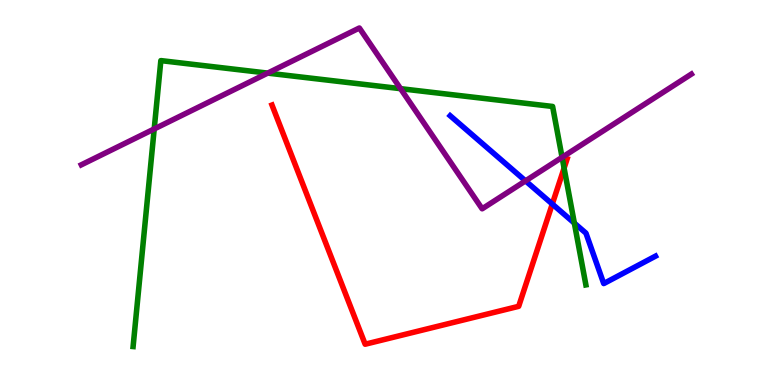[{'lines': ['blue', 'red'], 'intersections': [{'x': 7.13, 'y': 4.7}]}, {'lines': ['green', 'red'], 'intersections': [{'x': 7.28, 'y': 5.63}]}, {'lines': ['purple', 'red'], 'intersections': []}, {'lines': ['blue', 'green'], 'intersections': [{'x': 7.41, 'y': 4.2}]}, {'lines': ['blue', 'purple'], 'intersections': [{'x': 6.78, 'y': 5.3}]}, {'lines': ['green', 'purple'], 'intersections': [{'x': 1.99, 'y': 6.65}, {'x': 3.45, 'y': 8.1}, {'x': 5.17, 'y': 7.7}, {'x': 7.25, 'y': 5.91}]}]